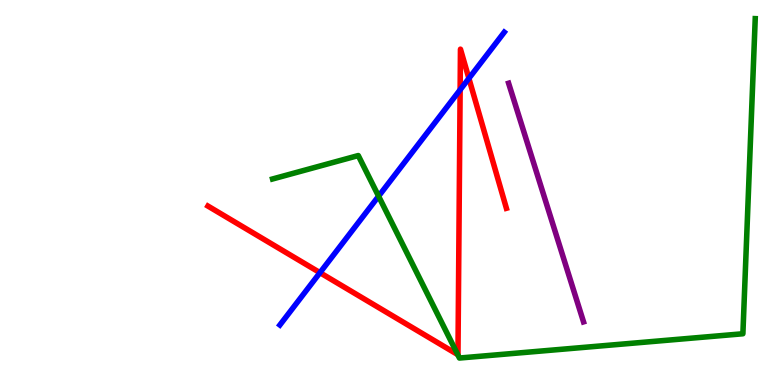[{'lines': ['blue', 'red'], 'intersections': [{'x': 4.13, 'y': 2.92}, {'x': 5.94, 'y': 7.67}, {'x': 6.05, 'y': 7.96}]}, {'lines': ['green', 'red'], 'intersections': [{'x': 5.91, 'y': 0.79}]}, {'lines': ['purple', 'red'], 'intersections': []}, {'lines': ['blue', 'green'], 'intersections': [{'x': 4.88, 'y': 4.9}]}, {'lines': ['blue', 'purple'], 'intersections': []}, {'lines': ['green', 'purple'], 'intersections': []}]